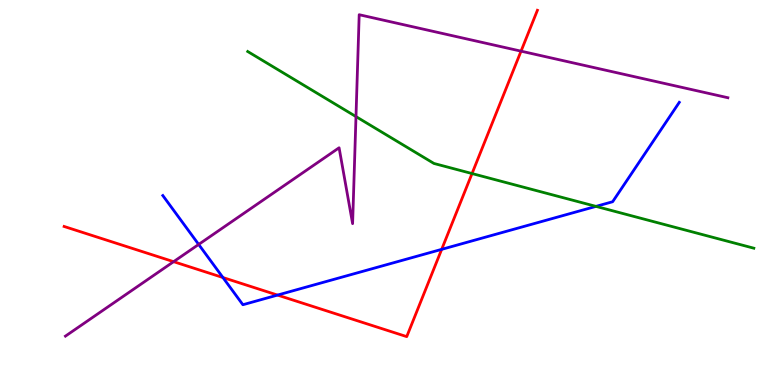[{'lines': ['blue', 'red'], 'intersections': [{'x': 2.88, 'y': 2.79}, {'x': 3.58, 'y': 2.34}, {'x': 5.7, 'y': 3.52}]}, {'lines': ['green', 'red'], 'intersections': [{'x': 6.09, 'y': 5.49}]}, {'lines': ['purple', 'red'], 'intersections': [{'x': 2.24, 'y': 3.2}, {'x': 6.72, 'y': 8.67}]}, {'lines': ['blue', 'green'], 'intersections': [{'x': 7.69, 'y': 4.64}]}, {'lines': ['blue', 'purple'], 'intersections': [{'x': 2.56, 'y': 3.65}]}, {'lines': ['green', 'purple'], 'intersections': [{'x': 4.59, 'y': 6.97}]}]